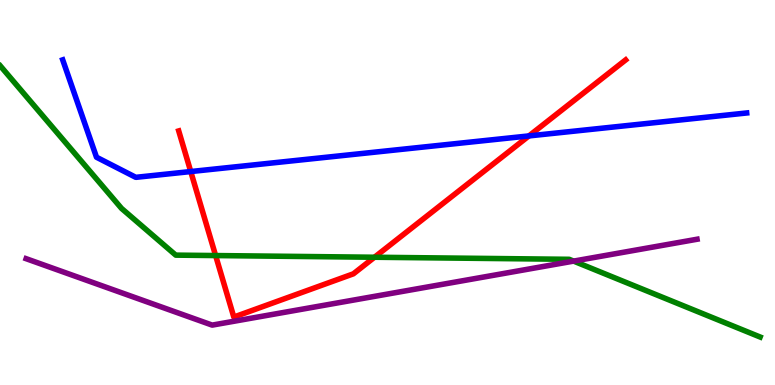[{'lines': ['blue', 'red'], 'intersections': [{'x': 2.46, 'y': 5.54}, {'x': 6.82, 'y': 6.47}]}, {'lines': ['green', 'red'], 'intersections': [{'x': 2.78, 'y': 3.36}, {'x': 4.83, 'y': 3.32}]}, {'lines': ['purple', 'red'], 'intersections': []}, {'lines': ['blue', 'green'], 'intersections': []}, {'lines': ['blue', 'purple'], 'intersections': []}, {'lines': ['green', 'purple'], 'intersections': [{'x': 7.4, 'y': 3.22}]}]